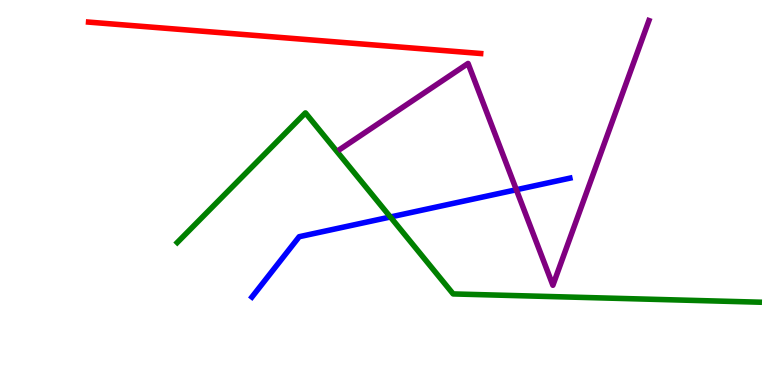[{'lines': ['blue', 'red'], 'intersections': []}, {'lines': ['green', 'red'], 'intersections': []}, {'lines': ['purple', 'red'], 'intersections': []}, {'lines': ['blue', 'green'], 'intersections': [{'x': 5.04, 'y': 4.36}]}, {'lines': ['blue', 'purple'], 'intersections': [{'x': 6.66, 'y': 5.07}]}, {'lines': ['green', 'purple'], 'intersections': []}]